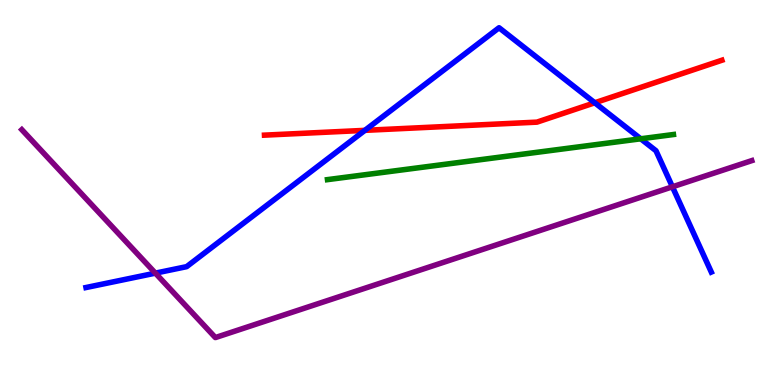[{'lines': ['blue', 'red'], 'intersections': [{'x': 4.71, 'y': 6.61}, {'x': 7.67, 'y': 7.33}]}, {'lines': ['green', 'red'], 'intersections': []}, {'lines': ['purple', 'red'], 'intersections': []}, {'lines': ['blue', 'green'], 'intersections': [{'x': 8.27, 'y': 6.4}]}, {'lines': ['blue', 'purple'], 'intersections': [{'x': 2.0, 'y': 2.91}, {'x': 8.68, 'y': 5.15}]}, {'lines': ['green', 'purple'], 'intersections': []}]